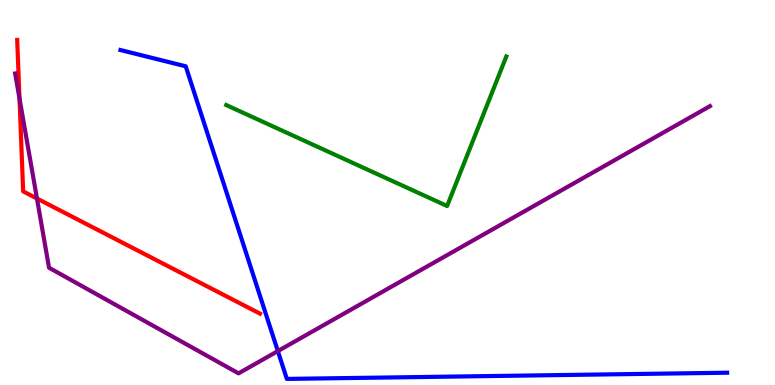[{'lines': ['blue', 'red'], 'intersections': []}, {'lines': ['green', 'red'], 'intersections': []}, {'lines': ['purple', 'red'], 'intersections': [{'x': 0.252, 'y': 7.44}, {'x': 0.477, 'y': 4.84}]}, {'lines': ['blue', 'green'], 'intersections': []}, {'lines': ['blue', 'purple'], 'intersections': [{'x': 3.59, 'y': 0.881}]}, {'lines': ['green', 'purple'], 'intersections': []}]